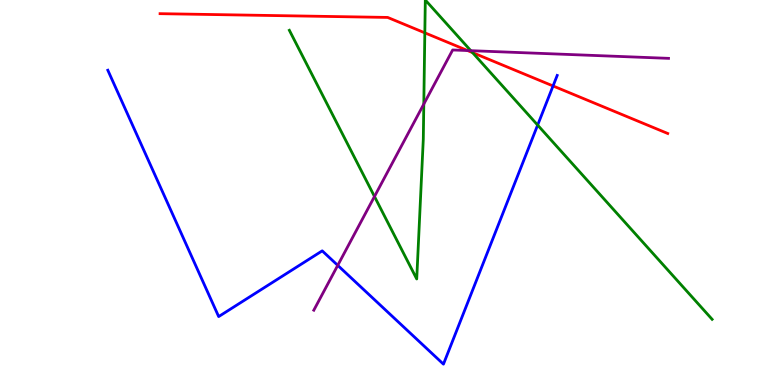[{'lines': ['blue', 'red'], 'intersections': [{'x': 7.14, 'y': 7.77}]}, {'lines': ['green', 'red'], 'intersections': [{'x': 5.48, 'y': 9.15}, {'x': 6.1, 'y': 8.63}]}, {'lines': ['purple', 'red'], 'intersections': [{'x': 6.03, 'y': 8.69}]}, {'lines': ['blue', 'green'], 'intersections': [{'x': 6.94, 'y': 6.75}]}, {'lines': ['blue', 'purple'], 'intersections': [{'x': 4.36, 'y': 3.11}]}, {'lines': ['green', 'purple'], 'intersections': [{'x': 4.83, 'y': 4.9}, {'x': 5.47, 'y': 7.3}, {'x': 6.07, 'y': 8.68}]}]